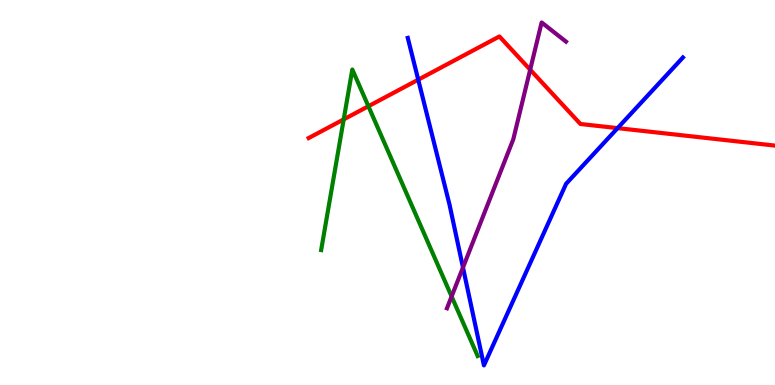[{'lines': ['blue', 'red'], 'intersections': [{'x': 5.4, 'y': 7.93}, {'x': 7.97, 'y': 6.67}]}, {'lines': ['green', 'red'], 'intersections': [{'x': 4.43, 'y': 6.9}, {'x': 4.75, 'y': 7.24}]}, {'lines': ['purple', 'red'], 'intersections': [{'x': 6.84, 'y': 8.19}]}, {'lines': ['blue', 'green'], 'intersections': []}, {'lines': ['blue', 'purple'], 'intersections': [{'x': 5.97, 'y': 3.05}]}, {'lines': ['green', 'purple'], 'intersections': [{'x': 5.83, 'y': 2.3}]}]